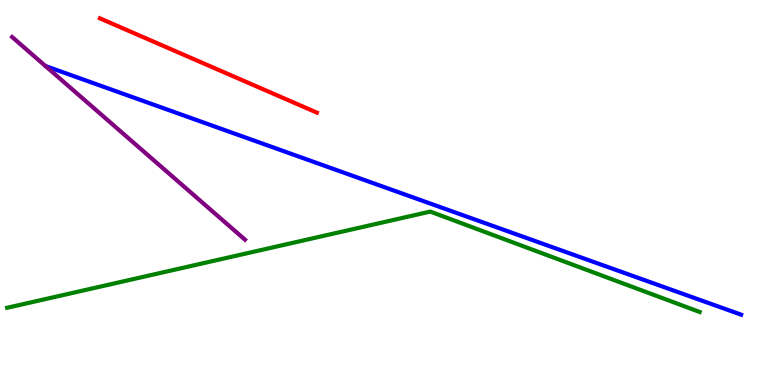[{'lines': ['blue', 'red'], 'intersections': []}, {'lines': ['green', 'red'], 'intersections': []}, {'lines': ['purple', 'red'], 'intersections': []}, {'lines': ['blue', 'green'], 'intersections': []}, {'lines': ['blue', 'purple'], 'intersections': []}, {'lines': ['green', 'purple'], 'intersections': []}]